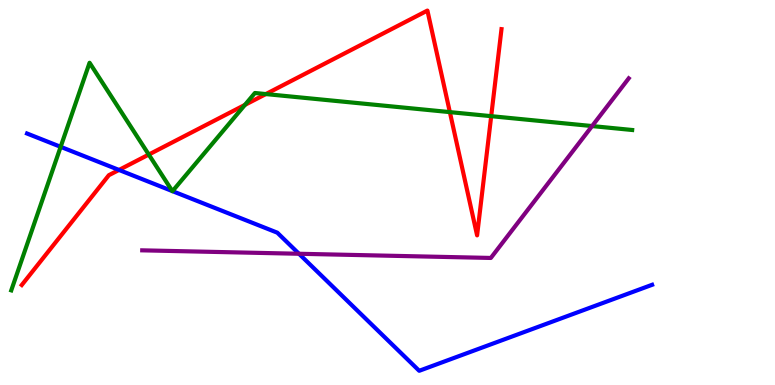[{'lines': ['blue', 'red'], 'intersections': [{'x': 1.54, 'y': 5.59}]}, {'lines': ['green', 'red'], 'intersections': [{'x': 1.92, 'y': 5.99}, {'x': 3.16, 'y': 7.28}, {'x': 3.43, 'y': 7.56}, {'x': 5.8, 'y': 7.09}, {'x': 6.34, 'y': 6.98}]}, {'lines': ['purple', 'red'], 'intersections': []}, {'lines': ['blue', 'green'], 'intersections': [{'x': 0.783, 'y': 6.19}, {'x': 2.22, 'y': 5.04}, {'x': 2.23, 'y': 5.04}]}, {'lines': ['blue', 'purple'], 'intersections': [{'x': 3.86, 'y': 3.41}]}, {'lines': ['green', 'purple'], 'intersections': [{'x': 7.64, 'y': 6.73}]}]